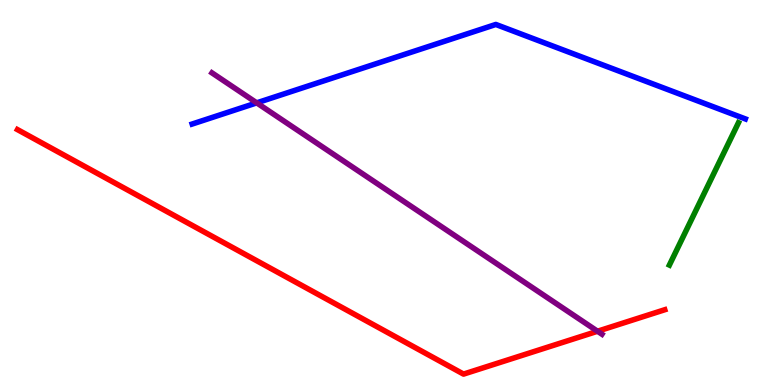[{'lines': ['blue', 'red'], 'intersections': []}, {'lines': ['green', 'red'], 'intersections': []}, {'lines': ['purple', 'red'], 'intersections': [{'x': 7.71, 'y': 1.4}]}, {'lines': ['blue', 'green'], 'intersections': []}, {'lines': ['blue', 'purple'], 'intersections': [{'x': 3.31, 'y': 7.33}]}, {'lines': ['green', 'purple'], 'intersections': []}]